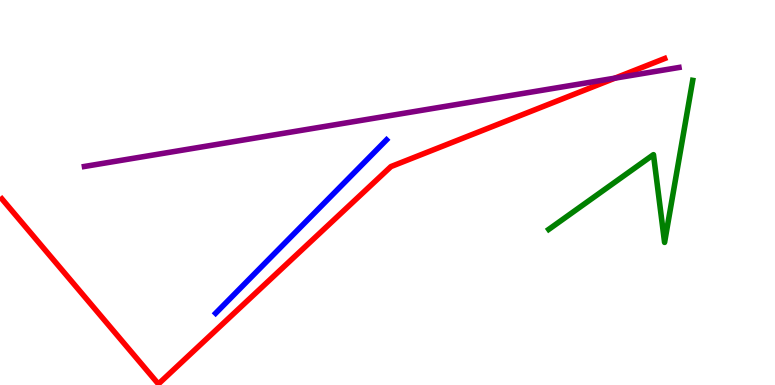[{'lines': ['blue', 'red'], 'intersections': []}, {'lines': ['green', 'red'], 'intersections': []}, {'lines': ['purple', 'red'], 'intersections': [{'x': 7.93, 'y': 7.97}]}, {'lines': ['blue', 'green'], 'intersections': []}, {'lines': ['blue', 'purple'], 'intersections': []}, {'lines': ['green', 'purple'], 'intersections': []}]